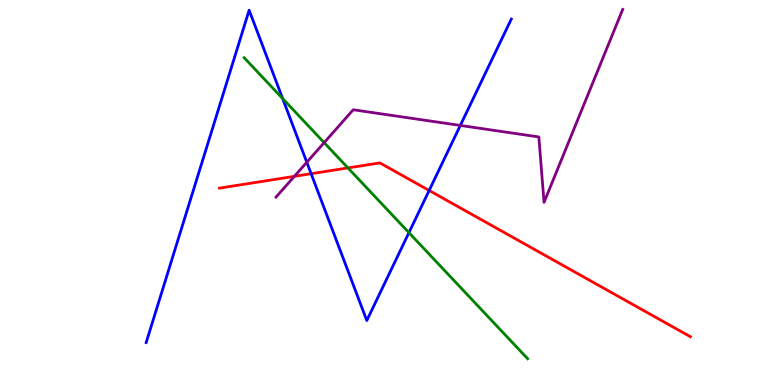[{'lines': ['blue', 'red'], 'intersections': [{'x': 4.01, 'y': 5.49}, {'x': 5.54, 'y': 5.05}]}, {'lines': ['green', 'red'], 'intersections': [{'x': 4.49, 'y': 5.64}]}, {'lines': ['purple', 'red'], 'intersections': [{'x': 3.8, 'y': 5.42}]}, {'lines': ['blue', 'green'], 'intersections': [{'x': 3.65, 'y': 7.44}, {'x': 5.28, 'y': 3.96}]}, {'lines': ['blue', 'purple'], 'intersections': [{'x': 3.96, 'y': 5.78}, {'x': 5.94, 'y': 6.74}]}, {'lines': ['green', 'purple'], 'intersections': [{'x': 4.18, 'y': 6.29}]}]